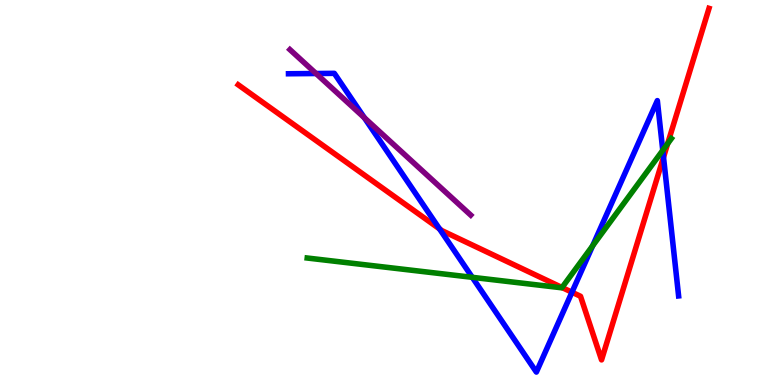[{'lines': ['blue', 'red'], 'intersections': [{'x': 5.67, 'y': 4.06}, {'x': 7.38, 'y': 2.41}, {'x': 8.56, 'y': 5.92}]}, {'lines': ['green', 'red'], 'intersections': [{'x': 7.25, 'y': 2.53}, {'x': 8.62, 'y': 6.27}]}, {'lines': ['purple', 'red'], 'intersections': []}, {'lines': ['blue', 'green'], 'intersections': [{'x': 6.09, 'y': 2.8}, {'x': 7.65, 'y': 3.62}, {'x': 8.55, 'y': 6.1}]}, {'lines': ['blue', 'purple'], 'intersections': [{'x': 4.08, 'y': 8.09}, {'x': 4.7, 'y': 6.94}]}, {'lines': ['green', 'purple'], 'intersections': []}]